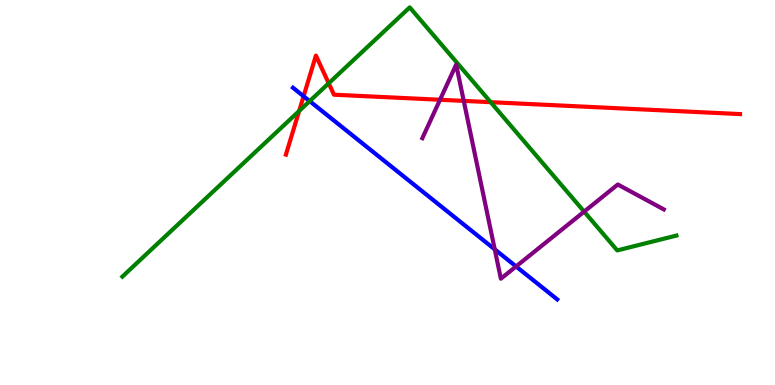[{'lines': ['blue', 'red'], 'intersections': [{'x': 3.92, 'y': 7.5}]}, {'lines': ['green', 'red'], 'intersections': [{'x': 3.86, 'y': 7.12}, {'x': 4.24, 'y': 7.84}, {'x': 6.33, 'y': 7.35}]}, {'lines': ['purple', 'red'], 'intersections': [{'x': 5.68, 'y': 7.41}, {'x': 5.98, 'y': 7.38}]}, {'lines': ['blue', 'green'], 'intersections': [{'x': 4.0, 'y': 7.37}]}, {'lines': ['blue', 'purple'], 'intersections': [{'x': 6.38, 'y': 3.52}, {'x': 6.66, 'y': 3.08}]}, {'lines': ['green', 'purple'], 'intersections': [{'x': 7.54, 'y': 4.5}]}]